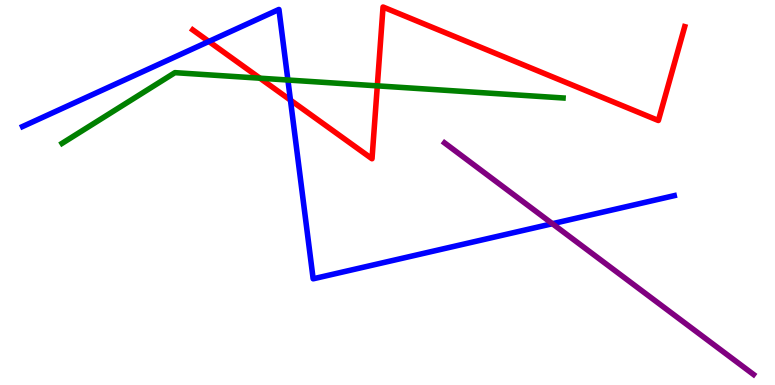[{'lines': ['blue', 'red'], 'intersections': [{'x': 2.69, 'y': 8.92}, {'x': 3.75, 'y': 7.4}]}, {'lines': ['green', 'red'], 'intersections': [{'x': 3.35, 'y': 7.97}, {'x': 4.87, 'y': 7.77}]}, {'lines': ['purple', 'red'], 'intersections': []}, {'lines': ['blue', 'green'], 'intersections': [{'x': 3.71, 'y': 7.92}]}, {'lines': ['blue', 'purple'], 'intersections': [{'x': 7.13, 'y': 4.19}]}, {'lines': ['green', 'purple'], 'intersections': []}]